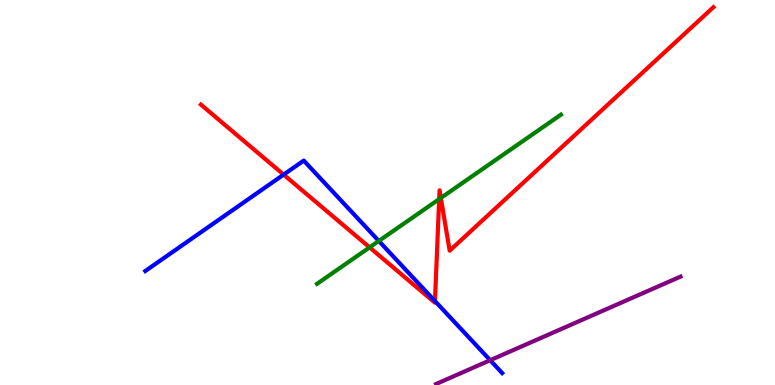[{'lines': ['blue', 'red'], 'intersections': [{'x': 3.66, 'y': 5.46}, {'x': 5.61, 'y': 2.18}]}, {'lines': ['green', 'red'], 'intersections': [{'x': 4.77, 'y': 3.57}, {'x': 5.67, 'y': 4.83}, {'x': 5.69, 'y': 4.86}]}, {'lines': ['purple', 'red'], 'intersections': []}, {'lines': ['blue', 'green'], 'intersections': [{'x': 4.89, 'y': 3.74}]}, {'lines': ['blue', 'purple'], 'intersections': [{'x': 6.33, 'y': 0.644}]}, {'lines': ['green', 'purple'], 'intersections': []}]